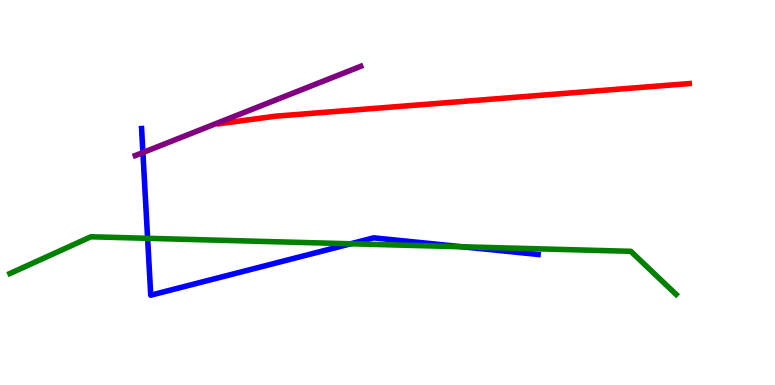[{'lines': ['blue', 'red'], 'intersections': []}, {'lines': ['green', 'red'], 'intersections': []}, {'lines': ['purple', 'red'], 'intersections': []}, {'lines': ['blue', 'green'], 'intersections': [{'x': 1.9, 'y': 3.81}, {'x': 4.52, 'y': 3.67}, {'x': 5.96, 'y': 3.59}]}, {'lines': ['blue', 'purple'], 'intersections': [{'x': 1.84, 'y': 6.04}]}, {'lines': ['green', 'purple'], 'intersections': []}]